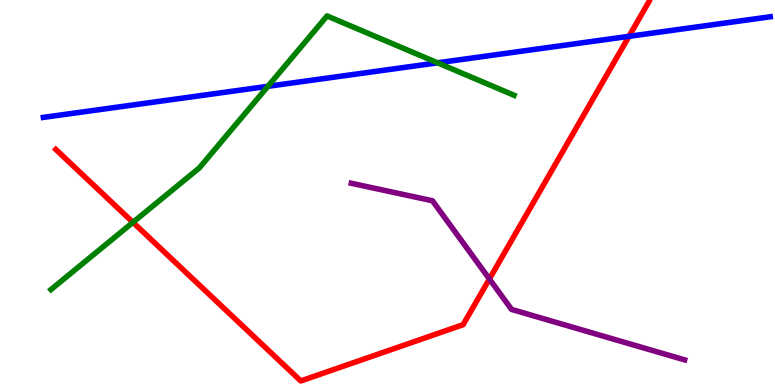[{'lines': ['blue', 'red'], 'intersections': [{'x': 8.12, 'y': 9.06}]}, {'lines': ['green', 'red'], 'intersections': [{'x': 1.72, 'y': 4.22}]}, {'lines': ['purple', 'red'], 'intersections': [{'x': 6.31, 'y': 2.75}]}, {'lines': ['blue', 'green'], 'intersections': [{'x': 3.46, 'y': 7.76}, {'x': 5.65, 'y': 8.37}]}, {'lines': ['blue', 'purple'], 'intersections': []}, {'lines': ['green', 'purple'], 'intersections': []}]